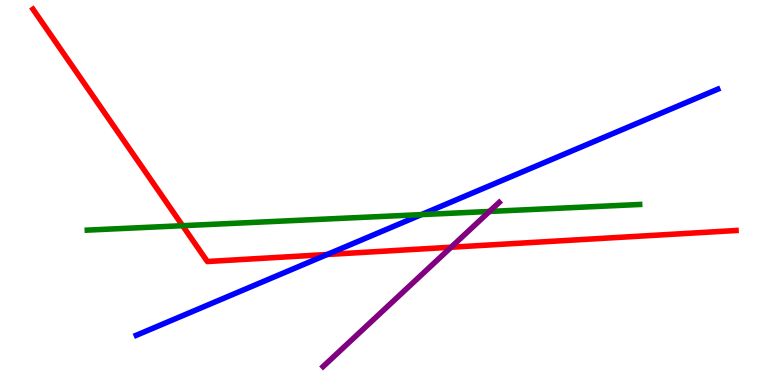[{'lines': ['blue', 'red'], 'intersections': [{'x': 4.22, 'y': 3.39}]}, {'lines': ['green', 'red'], 'intersections': [{'x': 2.36, 'y': 4.14}]}, {'lines': ['purple', 'red'], 'intersections': [{'x': 5.82, 'y': 3.58}]}, {'lines': ['blue', 'green'], 'intersections': [{'x': 5.44, 'y': 4.43}]}, {'lines': ['blue', 'purple'], 'intersections': []}, {'lines': ['green', 'purple'], 'intersections': [{'x': 6.32, 'y': 4.51}]}]